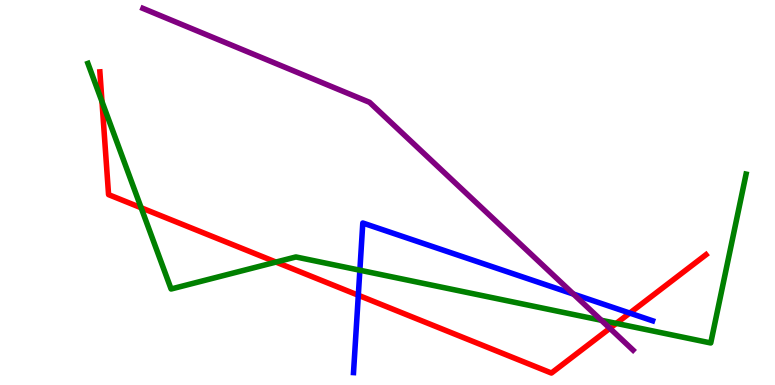[{'lines': ['blue', 'red'], 'intersections': [{'x': 4.62, 'y': 2.33}, {'x': 8.13, 'y': 1.87}]}, {'lines': ['green', 'red'], 'intersections': [{'x': 1.32, 'y': 7.36}, {'x': 1.82, 'y': 4.6}, {'x': 3.56, 'y': 3.19}, {'x': 7.95, 'y': 1.6}]}, {'lines': ['purple', 'red'], 'intersections': [{'x': 7.87, 'y': 1.47}]}, {'lines': ['blue', 'green'], 'intersections': [{'x': 4.64, 'y': 2.98}]}, {'lines': ['blue', 'purple'], 'intersections': [{'x': 7.4, 'y': 2.36}]}, {'lines': ['green', 'purple'], 'intersections': [{'x': 7.76, 'y': 1.68}]}]